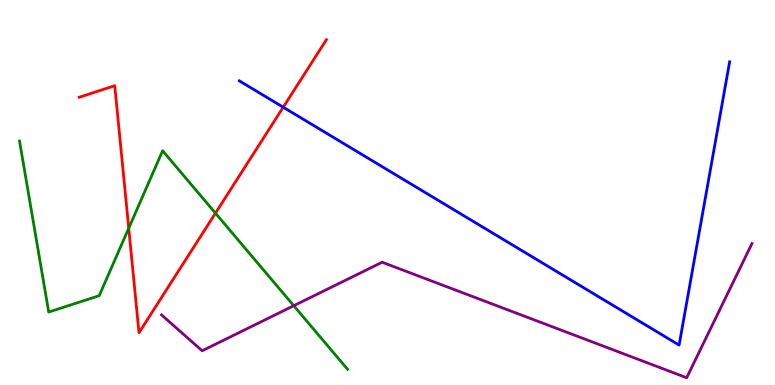[{'lines': ['blue', 'red'], 'intersections': [{'x': 3.65, 'y': 7.22}]}, {'lines': ['green', 'red'], 'intersections': [{'x': 1.66, 'y': 4.07}, {'x': 2.78, 'y': 4.46}]}, {'lines': ['purple', 'red'], 'intersections': []}, {'lines': ['blue', 'green'], 'intersections': []}, {'lines': ['blue', 'purple'], 'intersections': []}, {'lines': ['green', 'purple'], 'intersections': [{'x': 3.79, 'y': 2.06}]}]